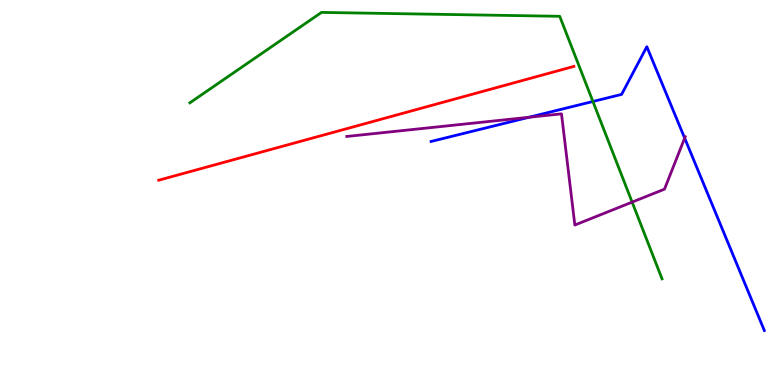[{'lines': ['blue', 'red'], 'intersections': []}, {'lines': ['green', 'red'], 'intersections': []}, {'lines': ['purple', 'red'], 'intersections': []}, {'lines': ['blue', 'green'], 'intersections': [{'x': 7.65, 'y': 7.36}]}, {'lines': ['blue', 'purple'], 'intersections': [{'x': 6.83, 'y': 6.95}, {'x': 8.83, 'y': 6.41}]}, {'lines': ['green', 'purple'], 'intersections': [{'x': 8.16, 'y': 4.75}]}]